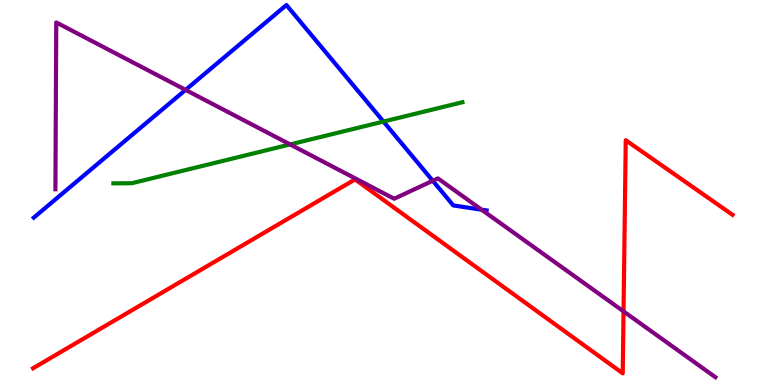[{'lines': ['blue', 'red'], 'intersections': []}, {'lines': ['green', 'red'], 'intersections': []}, {'lines': ['purple', 'red'], 'intersections': [{'x': 8.05, 'y': 1.91}]}, {'lines': ['blue', 'green'], 'intersections': [{'x': 4.95, 'y': 6.84}]}, {'lines': ['blue', 'purple'], 'intersections': [{'x': 2.39, 'y': 7.67}, {'x': 5.58, 'y': 5.31}, {'x': 6.21, 'y': 4.55}]}, {'lines': ['green', 'purple'], 'intersections': [{'x': 3.74, 'y': 6.25}]}]